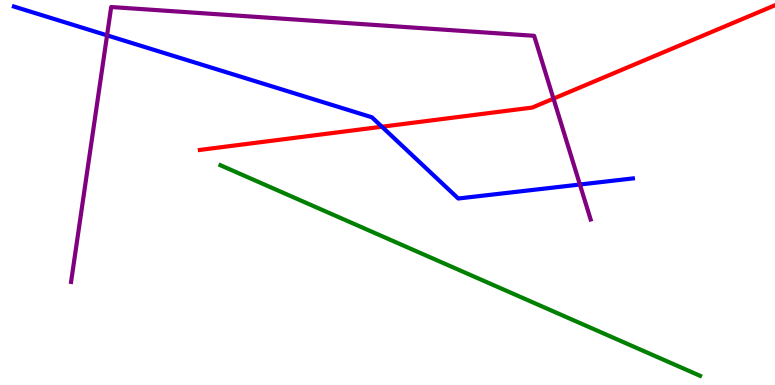[{'lines': ['blue', 'red'], 'intersections': [{'x': 4.93, 'y': 6.71}]}, {'lines': ['green', 'red'], 'intersections': []}, {'lines': ['purple', 'red'], 'intersections': [{'x': 7.14, 'y': 7.44}]}, {'lines': ['blue', 'green'], 'intersections': []}, {'lines': ['blue', 'purple'], 'intersections': [{'x': 1.38, 'y': 9.08}, {'x': 7.48, 'y': 5.21}]}, {'lines': ['green', 'purple'], 'intersections': []}]